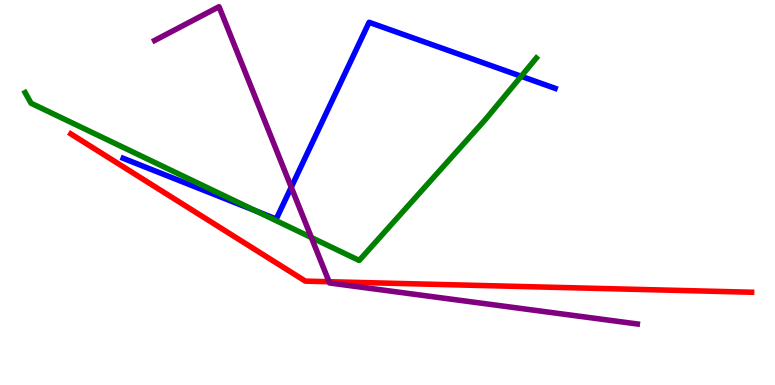[{'lines': ['blue', 'red'], 'intersections': []}, {'lines': ['green', 'red'], 'intersections': []}, {'lines': ['purple', 'red'], 'intersections': [{'x': 4.25, 'y': 2.68}]}, {'lines': ['blue', 'green'], 'intersections': [{'x': 3.3, 'y': 4.52}, {'x': 6.73, 'y': 8.02}]}, {'lines': ['blue', 'purple'], 'intersections': [{'x': 3.76, 'y': 5.14}]}, {'lines': ['green', 'purple'], 'intersections': [{'x': 4.02, 'y': 3.83}]}]